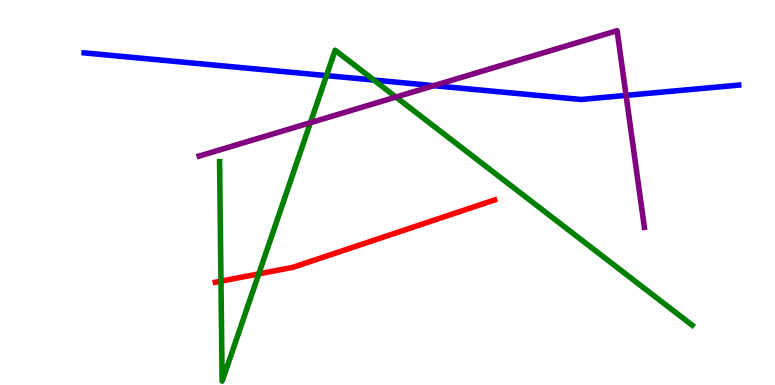[{'lines': ['blue', 'red'], 'intersections': []}, {'lines': ['green', 'red'], 'intersections': [{'x': 2.85, 'y': 2.7}, {'x': 3.34, 'y': 2.89}]}, {'lines': ['purple', 'red'], 'intersections': []}, {'lines': ['blue', 'green'], 'intersections': [{'x': 4.21, 'y': 8.04}, {'x': 4.82, 'y': 7.92}]}, {'lines': ['blue', 'purple'], 'intersections': [{'x': 5.6, 'y': 7.77}, {'x': 8.08, 'y': 7.52}]}, {'lines': ['green', 'purple'], 'intersections': [{'x': 4.01, 'y': 6.81}, {'x': 5.11, 'y': 7.48}]}]